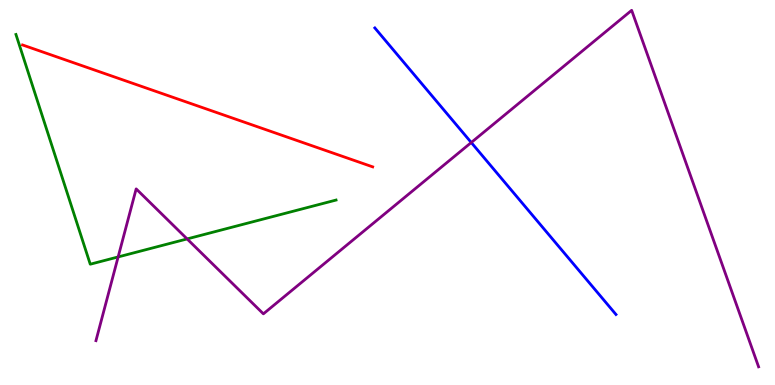[{'lines': ['blue', 'red'], 'intersections': []}, {'lines': ['green', 'red'], 'intersections': []}, {'lines': ['purple', 'red'], 'intersections': []}, {'lines': ['blue', 'green'], 'intersections': []}, {'lines': ['blue', 'purple'], 'intersections': [{'x': 6.08, 'y': 6.3}]}, {'lines': ['green', 'purple'], 'intersections': [{'x': 1.52, 'y': 3.33}, {'x': 2.41, 'y': 3.79}]}]